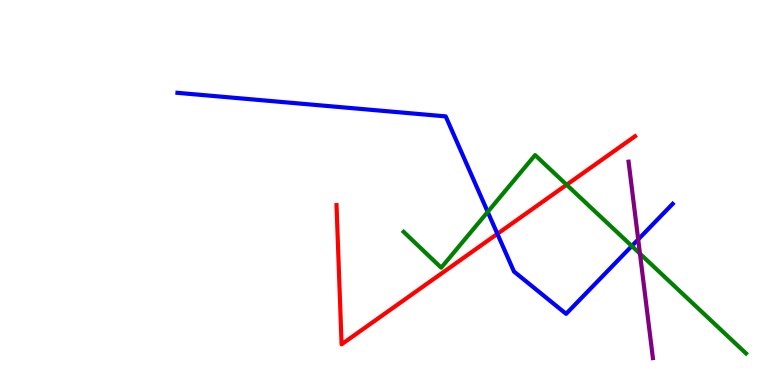[{'lines': ['blue', 'red'], 'intersections': [{'x': 6.42, 'y': 3.93}]}, {'lines': ['green', 'red'], 'intersections': [{'x': 7.31, 'y': 5.2}]}, {'lines': ['purple', 'red'], 'intersections': []}, {'lines': ['blue', 'green'], 'intersections': [{'x': 6.29, 'y': 4.5}, {'x': 8.15, 'y': 3.61}]}, {'lines': ['blue', 'purple'], 'intersections': [{'x': 8.23, 'y': 3.78}]}, {'lines': ['green', 'purple'], 'intersections': [{'x': 8.26, 'y': 3.41}]}]